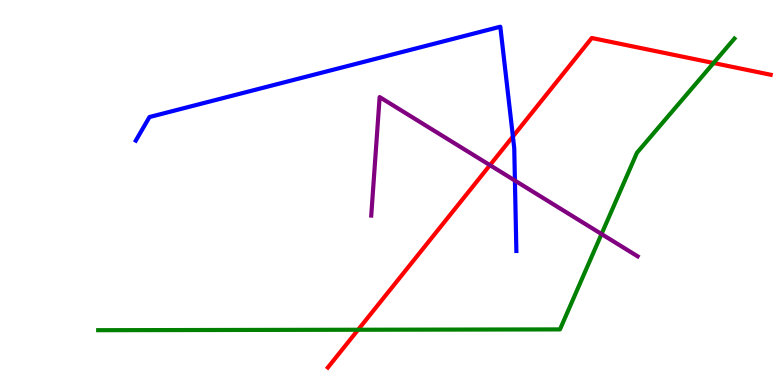[{'lines': ['blue', 'red'], 'intersections': [{'x': 6.62, 'y': 6.45}]}, {'lines': ['green', 'red'], 'intersections': [{'x': 4.62, 'y': 1.44}, {'x': 9.21, 'y': 8.36}]}, {'lines': ['purple', 'red'], 'intersections': [{'x': 6.32, 'y': 5.71}]}, {'lines': ['blue', 'green'], 'intersections': []}, {'lines': ['blue', 'purple'], 'intersections': [{'x': 6.64, 'y': 5.31}]}, {'lines': ['green', 'purple'], 'intersections': [{'x': 7.76, 'y': 3.92}]}]